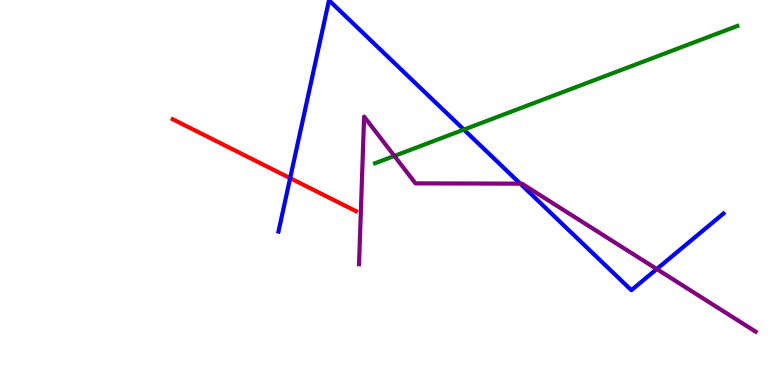[{'lines': ['blue', 'red'], 'intersections': [{'x': 3.74, 'y': 5.37}]}, {'lines': ['green', 'red'], 'intersections': []}, {'lines': ['purple', 'red'], 'intersections': []}, {'lines': ['blue', 'green'], 'intersections': [{'x': 5.99, 'y': 6.63}]}, {'lines': ['blue', 'purple'], 'intersections': [{'x': 6.71, 'y': 5.23}, {'x': 8.47, 'y': 3.01}]}, {'lines': ['green', 'purple'], 'intersections': [{'x': 5.09, 'y': 5.95}]}]